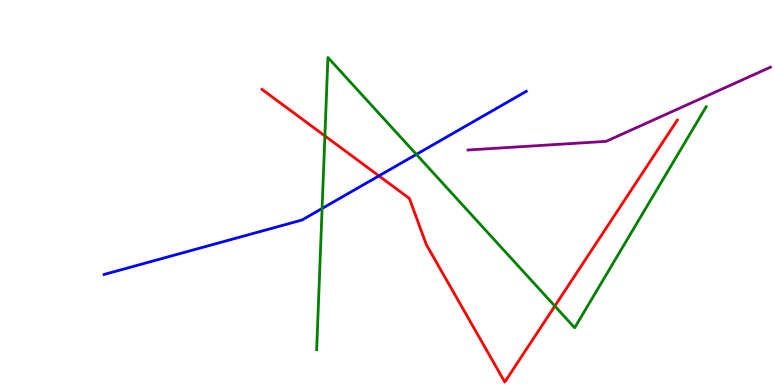[{'lines': ['blue', 'red'], 'intersections': [{'x': 4.89, 'y': 5.43}]}, {'lines': ['green', 'red'], 'intersections': [{'x': 4.19, 'y': 6.47}, {'x': 7.16, 'y': 2.05}]}, {'lines': ['purple', 'red'], 'intersections': []}, {'lines': ['blue', 'green'], 'intersections': [{'x': 4.16, 'y': 4.58}, {'x': 5.37, 'y': 5.99}]}, {'lines': ['blue', 'purple'], 'intersections': []}, {'lines': ['green', 'purple'], 'intersections': []}]